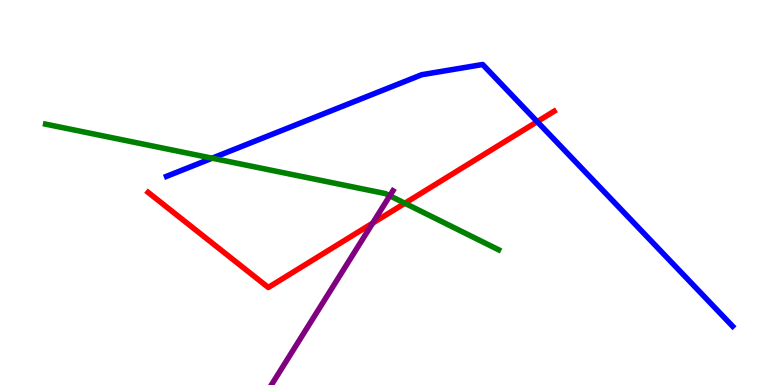[{'lines': ['blue', 'red'], 'intersections': [{'x': 6.93, 'y': 6.84}]}, {'lines': ['green', 'red'], 'intersections': [{'x': 5.22, 'y': 4.72}]}, {'lines': ['purple', 'red'], 'intersections': [{'x': 4.81, 'y': 4.21}]}, {'lines': ['blue', 'green'], 'intersections': [{'x': 2.74, 'y': 5.89}]}, {'lines': ['blue', 'purple'], 'intersections': []}, {'lines': ['green', 'purple'], 'intersections': [{'x': 5.03, 'y': 4.92}]}]